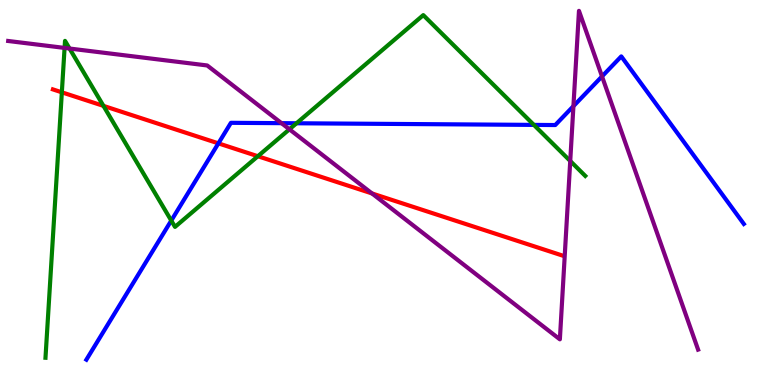[{'lines': ['blue', 'red'], 'intersections': [{'x': 2.82, 'y': 6.28}]}, {'lines': ['green', 'red'], 'intersections': [{'x': 0.798, 'y': 7.6}, {'x': 1.33, 'y': 7.25}, {'x': 3.33, 'y': 5.94}]}, {'lines': ['purple', 'red'], 'intersections': [{'x': 4.8, 'y': 4.98}]}, {'lines': ['blue', 'green'], 'intersections': [{'x': 2.21, 'y': 4.27}, {'x': 3.83, 'y': 6.8}, {'x': 6.89, 'y': 6.76}]}, {'lines': ['blue', 'purple'], 'intersections': [{'x': 3.63, 'y': 6.8}, {'x': 7.4, 'y': 7.24}, {'x': 7.77, 'y': 8.02}]}, {'lines': ['green', 'purple'], 'intersections': [{'x': 0.833, 'y': 8.76}, {'x': 0.897, 'y': 8.74}, {'x': 3.73, 'y': 6.64}, {'x': 7.36, 'y': 5.82}]}]